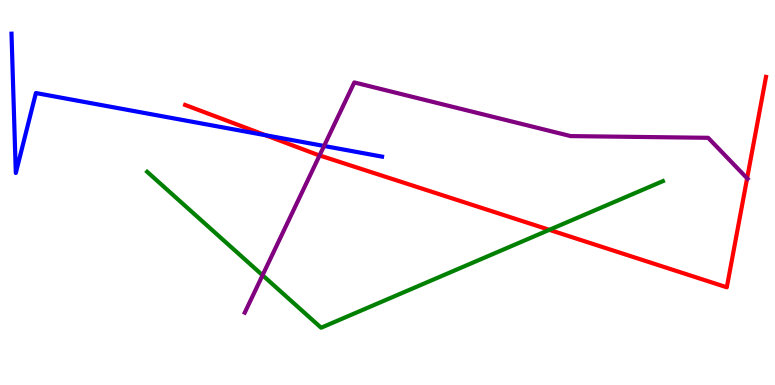[{'lines': ['blue', 'red'], 'intersections': [{'x': 3.43, 'y': 6.49}]}, {'lines': ['green', 'red'], 'intersections': [{'x': 7.09, 'y': 4.03}]}, {'lines': ['purple', 'red'], 'intersections': [{'x': 4.12, 'y': 5.96}, {'x': 9.64, 'y': 5.37}]}, {'lines': ['blue', 'green'], 'intersections': []}, {'lines': ['blue', 'purple'], 'intersections': [{'x': 4.18, 'y': 6.21}]}, {'lines': ['green', 'purple'], 'intersections': [{'x': 3.39, 'y': 2.85}]}]